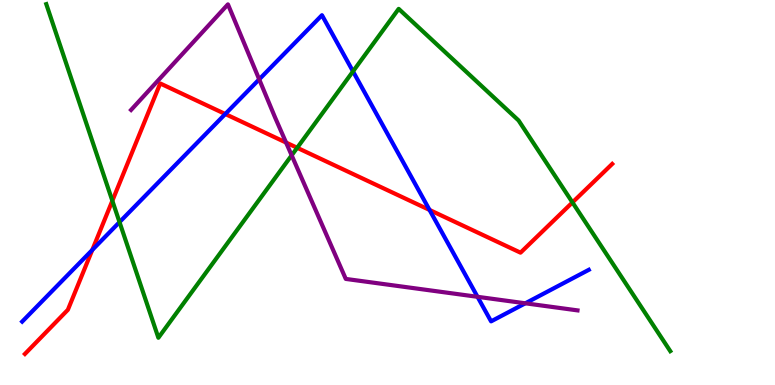[{'lines': ['blue', 'red'], 'intersections': [{'x': 1.19, 'y': 3.51}, {'x': 2.91, 'y': 7.04}, {'x': 5.54, 'y': 4.55}]}, {'lines': ['green', 'red'], 'intersections': [{'x': 1.45, 'y': 4.79}, {'x': 3.83, 'y': 6.16}, {'x': 7.39, 'y': 4.74}]}, {'lines': ['purple', 'red'], 'intersections': [{'x': 3.69, 'y': 6.3}]}, {'lines': ['blue', 'green'], 'intersections': [{'x': 1.54, 'y': 4.23}, {'x': 4.55, 'y': 8.15}]}, {'lines': ['blue', 'purple'], 'intersections': [{'x': 3.34, 'y': 7.94}, {'x': 6.16, 'y': 2.29}, {'x': 6.78, 'y': 2.12}]}, {'lines': ['green', 'purple'], 'intersections': [{'x': 3.76, 'y': 5.97}]}]